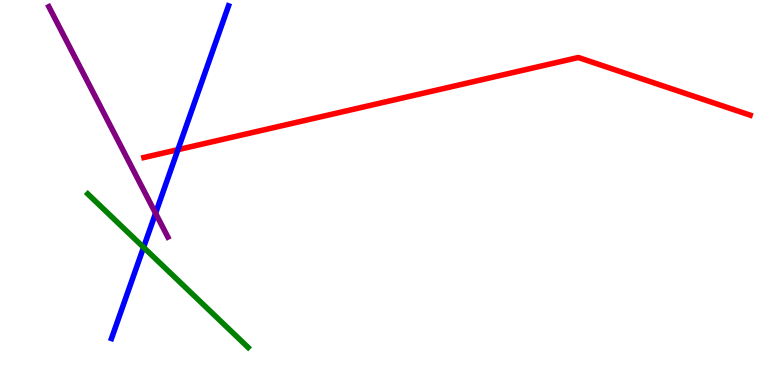[{'lines': ['blue', 'red'], 'intersections': [{'x': 2.3, 'y': 6.11}]}, {'lines': ['green', 'red'], 'intersections': []}, {'lines': ['purple', 'red'], 'intersections': []}, {'lines': ['blue', 'green'], 'intersections': [{'x': 1.85, 'y': 3.58}]}, {'lines': ['blue', 'purple'], 'intersections': [{'x': 2.01, 'y': 4.46}]}, {'lines': ['green', 'purple'], 'intersections': []}]